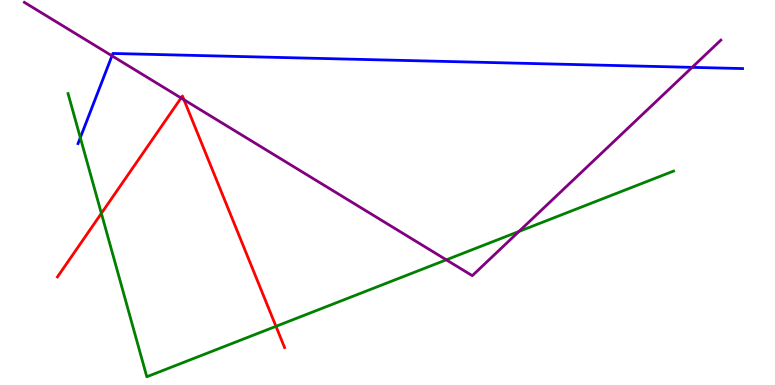[{'lines': ['blue', 'red'], 'intersections': []}, {'lines': ['green', 'red'], 'intersections': [{'x': 1.31, 'y': 4.46}, {'x': 3.56, 'y': 1.52}]}, {'lines': ['purple', 'red'], 'intersections': [{'x': 2.34, 'y': 7.46}, {'x': 2.37, 'y': 7.41}]}, {'lines': ['blue', 'green'], 'intersections': [{'x': 1.04, 'y': 6.42}]}, {'lines': ['blue', 'purple'], 'intersections': [{'x': 1.44, 'y': 8.55}, {'x': 8.93, 'y': 8.25}]}, {'lines': ['green', 'purple'], 'intersections': [{'x': 5.76, 'y': 3.25}, {'x': 6.7, 'y': 3.99}]}]